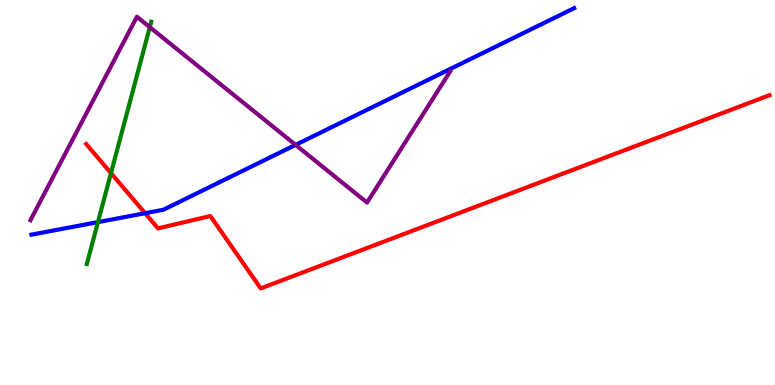[{'lines': ['blue', 'red'], 'intersections': [{'x': 1.87, 'y': 4.46}]}, {'lines': ['green', 'red'], 'intersections': [{'x': 1.43, 'y': 5.5}]}, {'lines': ['purple', 'red'], 'intersections': []}, {'lines': ['blue', 'green'], 'intersections': [{'x': 1.26, 'y': 4.23}]}, {'lines': ['blue', 'purple'], 'intersections': [{'x': 3.81, 'y': 6.24}]}, {'lines': ['green', 'purple'], 'intersections': [{'x': 1.93, 'y': 9.29}]}]